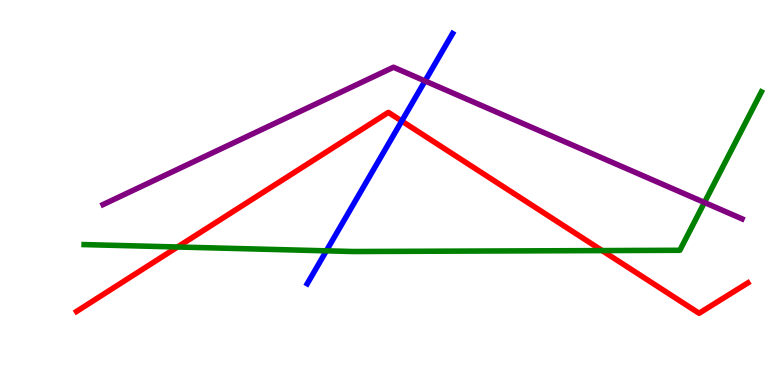[{'lines': ['blue', 'red'], 'intersections': [{'x': 5.18, 'y': 6.86}]}, {'lines': ['green', 'red'], 'intersections': [{'x': 2.29, 'y': 3.58}, {'x': 7.77, 'y': 3.49}]}, {'lines': ['purple', 'red'], 'intersections': []}, {'lines': ['blue', 'green'], 'intersections': [{'x': 4.21, 'y': 3.48}]}, {'lines': ['blue', 'purple'], 'intersections': [{'x': 5.48, 'y': 7.9}]}, {'lines': ['green', 'purple'], 'intersections': [{'x': 9.09, 'y': 4.74}]}]